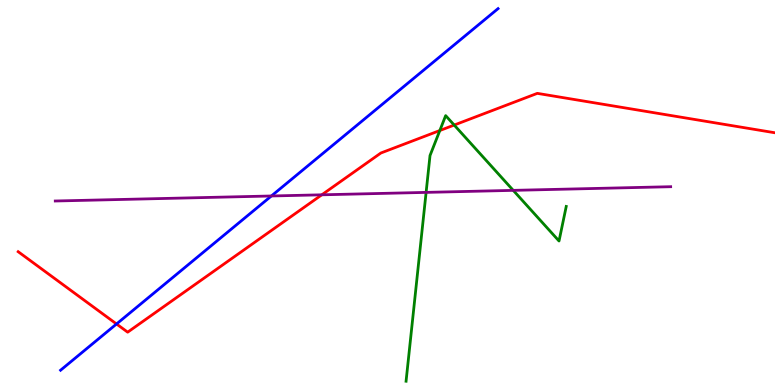[{'lines': ['blue', 'red'], 'intersections': [{'x': 1.5, 'y': 1.59}]}, {'lines': ['green', 'red'], 'intersections': [{'x': 5.68, 'y': 6.61}, {'x': 5.86, 'y': 6.75}]}, {'lines': ['purple', 'red'], 'intersections': [{'x': 4.15, 'y': 4.94}]}, {'lines': ['blue', 'green'], 'intersections': []}, {'lines': ['blue', 'purple'], 'intersections': [{'x': 3.5, 'y': 4.91}]}, {'lines': ['green', 'purple'], 'intersections': [{'x': 5.5, 'y': 5.0}, {'x': 6.62, 'y': 5.06}]}]